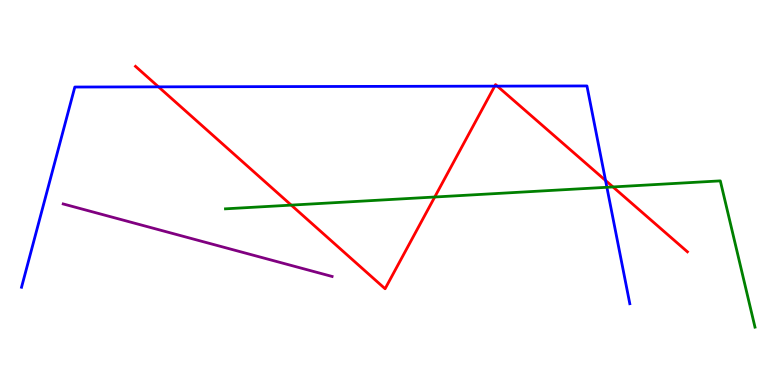[{'lines': ['blue', 'red'], 'intersections': [{'x': 2.05, 'y': 7.74}, {'x': 6.38, 'y': 7.76}, {'x': 6.42, 'y': 7.76}, {'x': 7.81, 'y': 5.31}]}, {'lines': ['green', 'red'], 'intersections': [{'x': 3.76, 'y': 4.67}, {'x': 5.61, 'y': 4.88}, {'x': 7.91, 'y': 5.14}]}, {'lines': ['purple', 'red'], 'intersections': []}, {'lines': ['blue', 'green'], 'intersections': [{'x': 7.83, 'y': 5.14}]}, {'lines': ['blue', 'purple'], 'intersections': []}, {'lines': ['green', 'purple'], 'intersections': []}]